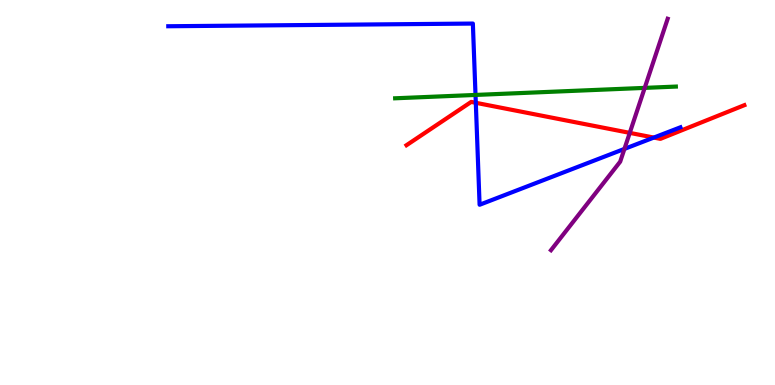[{'lines': ['blue', 'red'], 'intersections': [{'x': 6.14, 'y': 7.33}, {'x': 8.44, 'y': 6.43}]}, {'lines': ['green', 'red'], 'intersections': []}, {'lines': ['purple', 'red'], 'intersections': [{'x': 8.13, 'y': 6.55}]}, {'lines': ['blue', 'green'], 'intersections': [{'x': 6.14, 'y': 7.53}]}, {'lines': ['blue', 'purple'], 'intersections': [{'x': 8.06, 'y': 6.13}]}, {'lines': ['green', 'purple'], 'intersections': [{'x': 8.32, 'y': 7.72}]}]